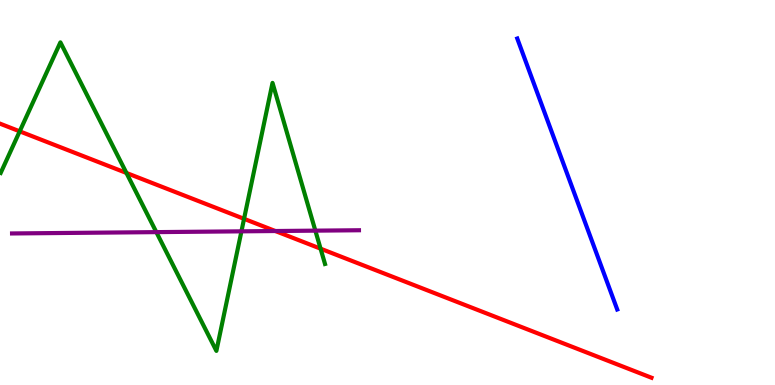[{'lines': ['blue', 'red'], 'intersections': []}, {'lines': ['green', 'red'], 'intersections': [{'x': 0.254, 'y': 6.59}, {'x': 1.63, 'y': 5.51}, {'x': 3.15, 'y': 4.32}, {'x': 4.14, 'y': 3.54}]}, {'lines': ['purple', 'red'], 'intersections': [{'x': 3.55, 'y': 4.0}]}, {'lines': ['blue', 'green'], 'intersections': []}, {'lines': ['blue', 'purple'], 'intersections': []}, {'lines': ['green', 'purple'], 'intersections': [{'x': 2.02, 'y': 3.97}, {'x': 3.12, 'y': 3.99}, {'x': 4.07, 'y': 4.01}]}]